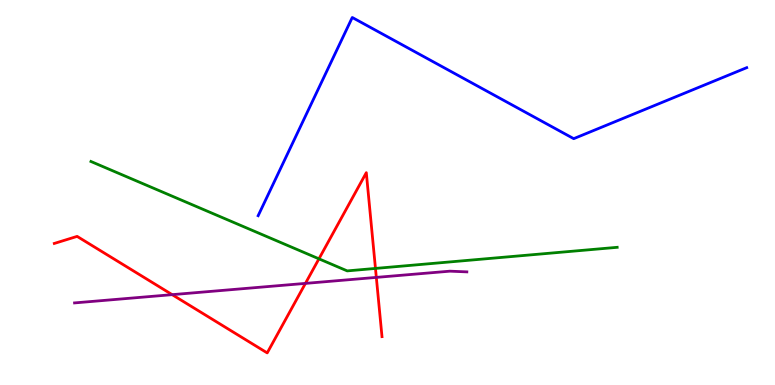[{'lines': ['blue', 'red'], 'intersections': []}, {'lines': ['green', 'red'], 'intersections': [{'x': 4.12, 'y': 3.28}, {'x': 4.84, 'y': 3.03}]}, {'lines': ['purple', 'red'], 'intersections': [{'x': 2.22, 'y': 2.35}, {'x': 3.94, 'y': 2.64}, {'x': 4.86, 'y': 2.79}]}, {'lines': ['blue', 'green'], 'intersections': []}, {'lines': ['blue', 'purple'], 'intersections': []}, {'lines': ['green', 'purple'], 'intersections': []}]